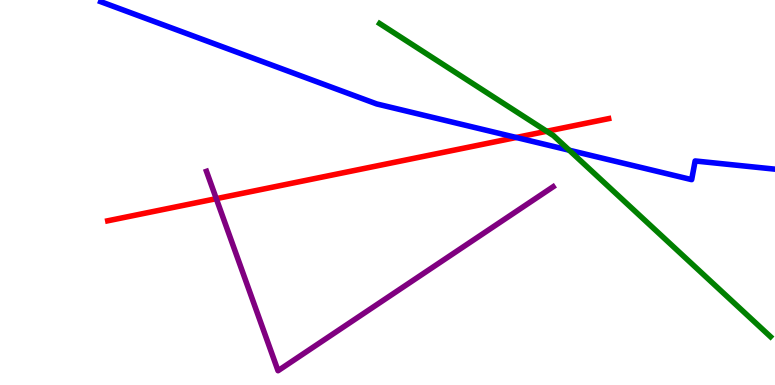[{'lines': ['blue', 'red'], 'intersections': [{'x': 6.66, 'y': 6.43}]}, {'lines': ['green', 'red'], 'intersections': [{'x': 7.05, 'y': 6.59}]}, {'lines': ['purple', 'red'], 'intersections': [{'x': 2.79, 'y': 4.84}]}, {'lines': ['blue', 'green'], 'intersections': [{'x': 7.34, 'y': 6.1}]}, {'lines': ['blue', 'purple'], 'intersections': []}, {'lines': ['green', 'purple'], 'intersections': []}]